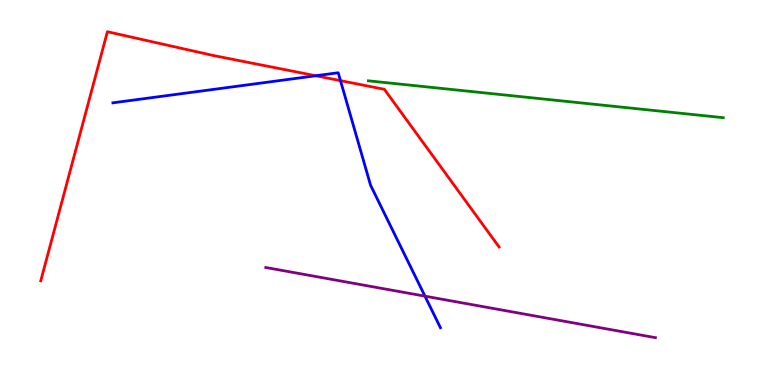[{'lines': ['blue', 'red'], 'intersections': [{'x': 4.07, 'y': 8.03}, {'x': 4.39, 'y': 7.91}]}, {'lines': ['green', 'red'], 'intersections': []}, {'lines': ['purple', 'red'], 'intersections': []}, {'lines': ['blue', 'green'], 'intersections': []}, {'lines': ['blue', 'purple'], 'intersections': [{'x': 5.48, 'y': 2.31}]}, {'lines': ['green', 'purple'], 'intersections': []}]